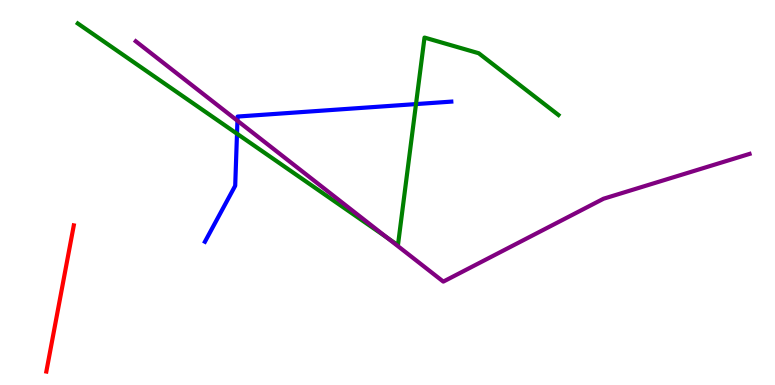[{'lines': ['blue', 'red'], 'intersections': []}, {'lines': ['green', 'red'], 'intersections': []}, {'lines': ['purple', 'red'], 'intersections': []}, {'lines': ['blue', 'green'], 'intersections': [{'x': 3.06, 'y': 6.53}, {'x': 5.37, 'y': 7.3}]}, {'lines': ['blue', 'purple'], 'intersections': [{'x': 3.06, 'y': 6.86}]}, {'lines': ['green', 'purple'], 'intersections': [{'x': 4.99, 'y': 3.83}]}]